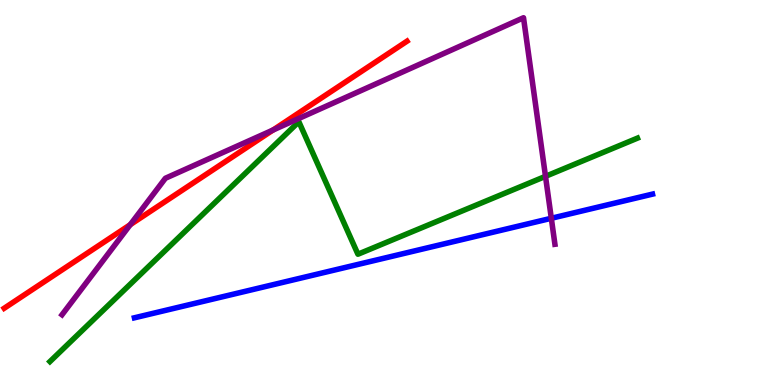[{'lines': ['blue', 'red'], 'intersections': []}, {'lines': ['green', 'red'], 'intersections': []}, {'lines': ['purple', 'red'], 'intersections': [{'x': 1.68, 'y': 4.16}, {'x': 3.52, 'y': 6.62}]}, {'lines': ['blue', 'green'], 'intersections': []}, {'lines': ['blue', 'purple'], 'intersections': [{'x': 7.11, 'y': 4.33}]}, {'lines': ['green', 'purple'], 'intersections': [{'x': 7.04, 'y': 5.42}]}]